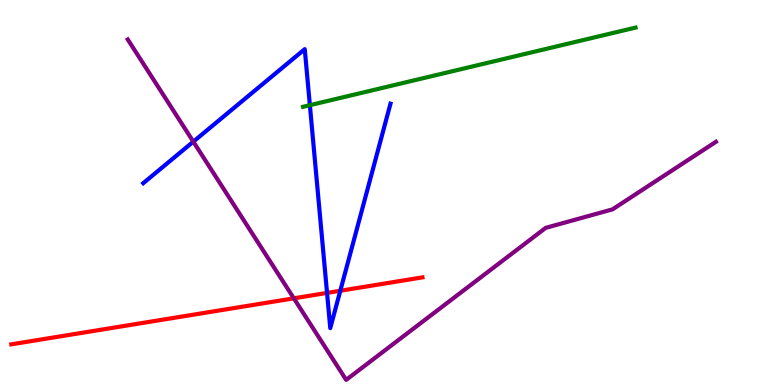[{'lines': ['blue', 'red'], 'intersections': [{'x': 4.22, 'y': 2.39}, {'x': 4.39, 'y': 2.45}]}, {'lines': ['green', 'red'], 'intersections': []}, {'lines': ['purple', 'red'], 'intersections': [{'x': 3.79, 'y': 2.25}]}, {'lines': ['blue', 'green'], 'intersections': [{'x': 4.0, 'y': 7.27}]}, {'lines': ['blue', 'purple'], 'intersections': [{'x': 2.49, 'y': 6.32}]}, {'lines': ['green', 'purple'], 'intersections': []}]